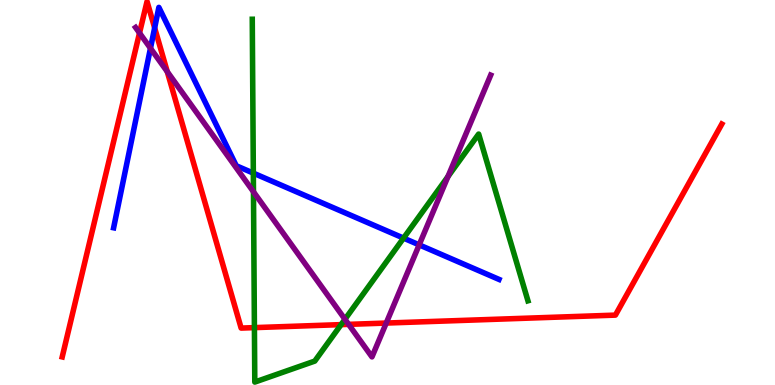[{'lines': ['blue', 'red'], 'intersections': [{'x': 2.0, 'y': 9.28}]}, {'lines': ['green', 'red'], 'intersections': [{'x': 3.28, 'y': 1.49}, {'x': 4.4, 'y': 1.57}]}, {'lines': ['purple', 'red'], 'intersections': [{'x': 1.8, 'y': 9.14}, {'x': 2.16, 'y': 8.14}, {'x': 4.5, 'y': 1.58}, {'x': 4.98, 'y': 1.61}]}, {'lines': ['blue', 'green'], 'intersections': [{'x': 3.27, 'y': 5.5}, {'x': 5.21, 'y': 3.82}]}, {'lines': ['blue', 'purple'], 'intersections': [{'x': 1.94, 'y': 8.75}, {'x': 5.41, 'y': 3.64}]}, {'lines': ['green', 'purple'], 'intersections': [{'x': 3.27, 'y': 5.02}, {'x': 4.45, 'y': 1.71}, {'x': 5.78, 'y': 5.41}]}]